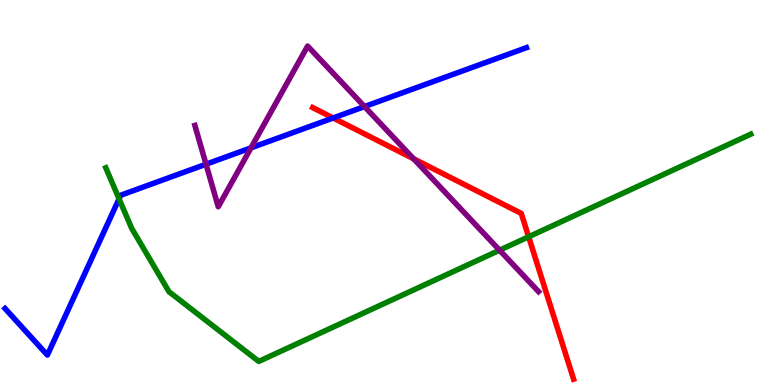[{'lines': ['blue', 'red'], 'intersections': [{'x': 4.3, 'y': 6.94}]}, {'lines': ['green', 'red'], 'intersections': [{'x': 6.82, 'y': 3.85}]}, {'lines': ['purple', 'red'], 'intersections': [{'x': 5.34, 'y': 5.88}]}, {'lines': ['blue', 'green'], 'intersections': [{'x': 1.54, 'y': 4.84}]}, {'lines': ['blue', 'purple'], 'intersections': [{'x': 2.66, 'y': 5.73}, {'x': 3.24, 'y': 6.16}, {'x': 4.7, 'y': 7.23}]}, {'lines': ['green', 'purple'], 'intersections': [{'x': 6.45, 'y': 3.5}]}]